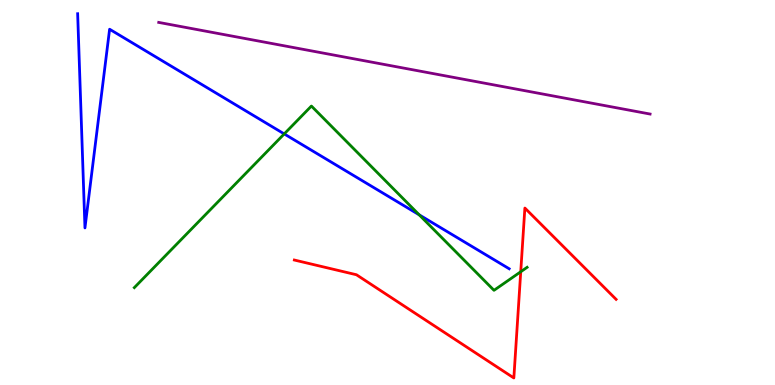[{'lines': ['blue', 'red'], 'intersections': []}, {'lines': ['green', 'red'], 'intersections': [{'x': 6.72, 'y': 2.94}]}, {'lines': ['purple', 'red'], 'intersections': []}, {'lines': ['blue', 'green'], 'intersections': [{'x': 3.67, 'y': 6.52}, {'x': 5.41, 'y': 4.42}]}, {'lines': ['blue', 'purple'], 'intersections': []}, {'lines': ['green', 'purple'], 'intersections': []}]